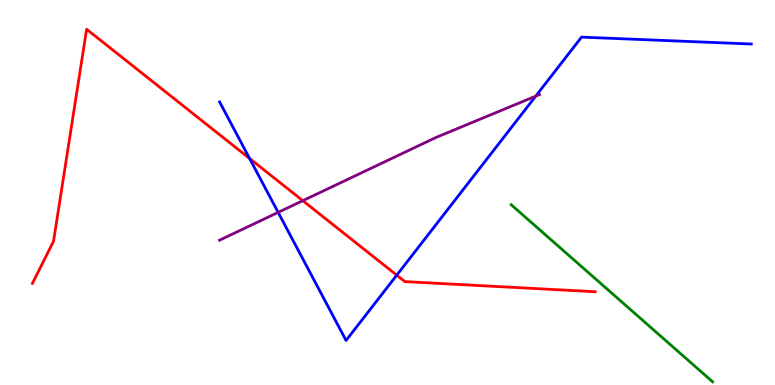[{'lines': ['blue', 'red'], 'intersections': [{'x': 3.22, 'y': 5.88}, {'x': 5.12, 'y': 2.85}]}, {'lines': ['green', 'red'], 'intersections': []}, {'lines': ['purple', 'red'], 'intersections': [{'x': 3.91, 'y': 4.79}]}, {'lines': ['blue', 'green'], 'intersections': []}, {'lines': ['blue', 'purple'], 'intersections': [{'x': 3.59, 'y': 4.48}, {'x': 6.91, 'y': 7.5}]}, {'lines': ['green', 'purple'], 'intersections': []}]